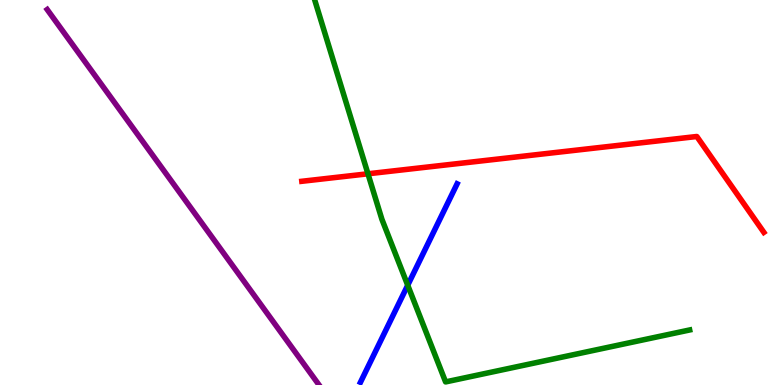[{'lines': ['blue', 'red'], 'intersections': []}, {'lines': ['green', 'red'], 'intersections': [{'x': 4.75, 'y': 5.49}]}, {'lines': ['purple', 'red'], 'intersections': []}, {'lines': ['blue', 'green'], 'intersections': [{'x': 5.26, 'y': 2.59}]}, {'lines': ['blue', 'purple'], 'intersections': []}, {'lines': ['green', 'purple'], 'intersections': []}]